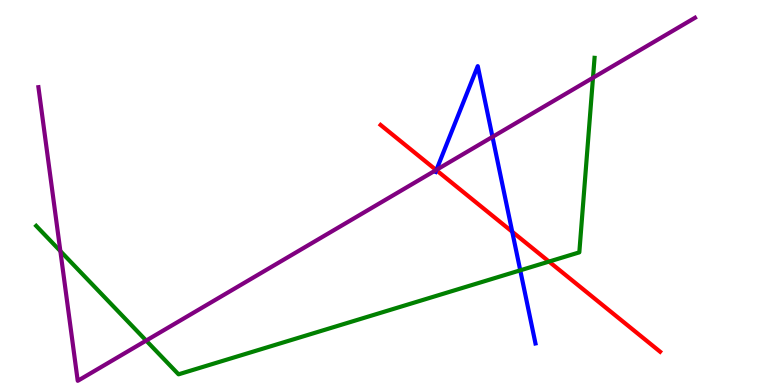[{'lines': ['blue', 'red'], 'intersections': [{'x': 5.63, 'y': 5.58}, {'x': 6.61, 'y': 3.98}]}, {'lines': ['green', 'red'], 'intersections': [{'x': 7.08, 'y': 3.21}]}, {'lines': ['purple', 'red'], 'intersections': [{'x': 5.63, 'y': 5.58}]}, {'lines': ['blue', 'green'], 'intersections': [{'x': 6.71, 'y': 2.98}]}, {'lines': ['blue', 'purple'], 'intersections': [{'x': 5.63, 'y': 5.59}, {'x': 6.35, 'y': 6.44}]}, {'lines': ['green', 'purple'], 'intersections': [{'x': 0.779, 'y': 3.48}, {'x': 1.89, 'y': 1.15}, {'x': 7.65, 'y': 7.98}]}]